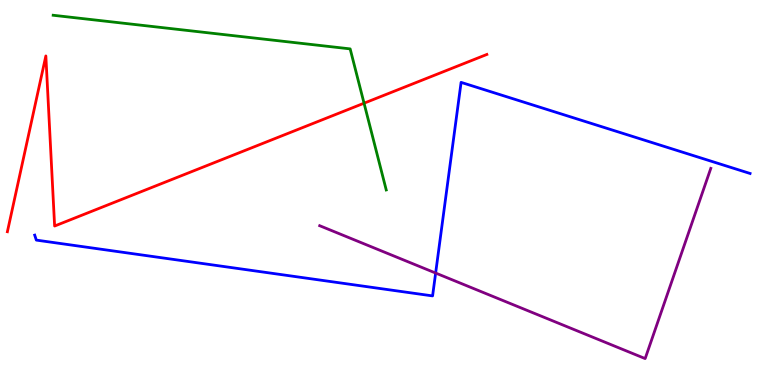[{'lines': ['blue', 'red'], 'intersections': []}, {'lines': ['green', 'red'], 'intersections': [{'x': 4.7, 'y': 7.32}]}, {'lines': ['purple', 'red'], 'intersections': []}, {'lines': ['blue', 'green'], 'intersections': []}, {'lines': ['blue', 'purple'], 'intersections': [{'x': 5.62, 'y': 2.91}]}, {'lines': ['green', 'purple'], 'intersections': []}]